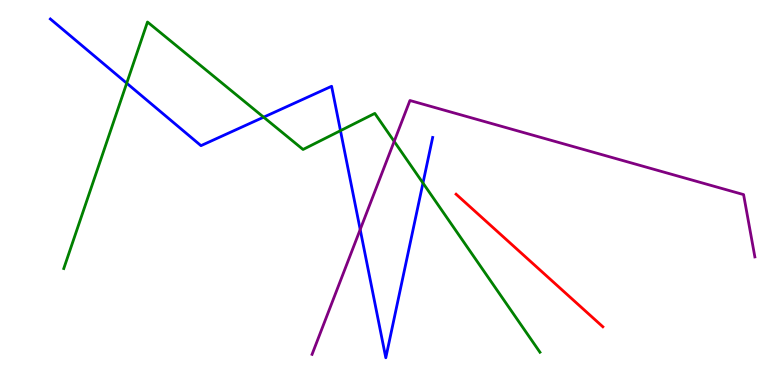[{'lines': ['blue', 'red'], 'intersections': []}, {'lines': ['green', 'red'], 'intersections': []}, {'lines': ['purple', 'red'], 'intersections': []}, {'lines': ['blue', 'green'], 'intersections': [{'x': 1.63, 'y': 7.84}, {'x': 3.4, 'y': 6.96}, {'x': 4.39, 'y': 6.61}, {'x': 5.46, 'y': 5.25}]}, {'lines': ['blue', 'purple'], 'intersections': [{'x': 4.65, 'y': 4.04}]}, {'lines': ['green', 'purple'], 'intersections': [{'x': 5.09, 'y': 6.33}]}]